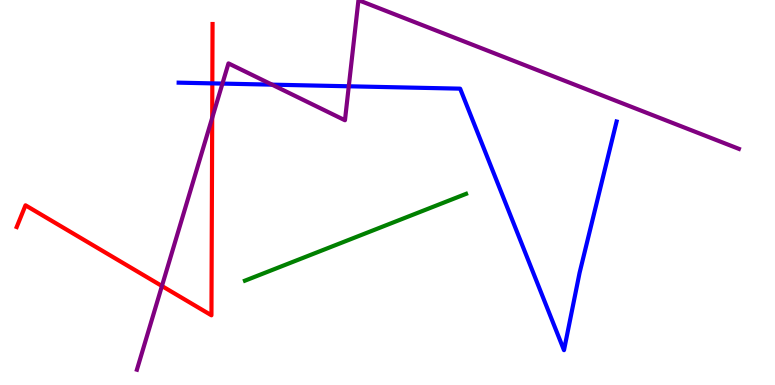[{'lines': ['blue', 'red'], 'intersections': [{'x': 2.74, 'y': 7.83}]}, {'lines': ['green', 'red'], 'intersections': []}, {'lines': ['purple', 'red'], 'intersections': [{'x': 2.09, 'y': 2.57}, {'x': 2.74, 'y': 6.94}]}, {'lines': ['blue', 'green'], 'intersections': []}, {'lines': ['blue', 'purple'], 'intersections': [{'x': 2.87, 'y': 7.83}, {'x': 3.51, 'y': 7.8}, {'x': 4.5, 'y': 7.76}]}, {'lines': ['green', 'purple'], 'intersections': []}]